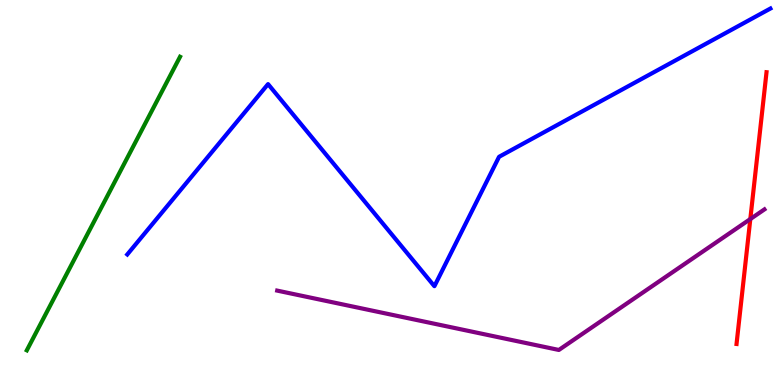[{'lines': ['blue', 'red'], 'intersections': []}, {'lines': ['green', 'red'], 'intersections': []}, {'lines': ['purple', 'red'], 'intersections': [{'x': 9.68, 'y': 4.31}]}, {'lines': ['blue', 'green'], 'intersections': []}, {'lines': ['blue', 'purple'], 'intersections': []}, {'lines': ['green', 'purple'], 'intersections': []}]